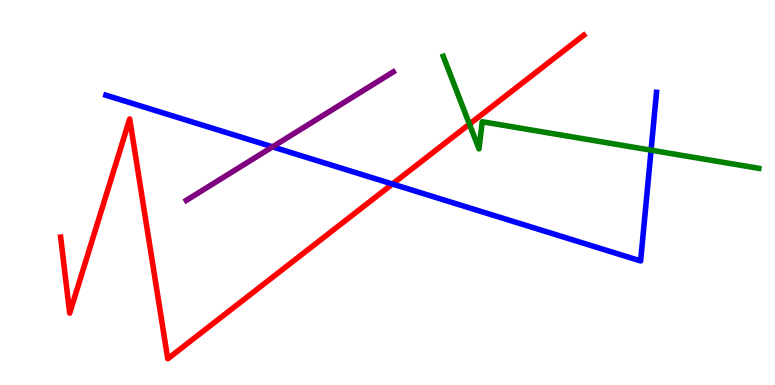[{'lines': ['blue', 'red'], 'intersections': [{'x': 5.06, 'y': 5.22}]}, {'lines': ['green', 'red'], 'intersections': [{'x': 6.06, 'y': 6.78}]}, {'lines': ['purple', 'red'], 'intersections': []}, {'lines': ['blue', 'green'], 'intersections': [{'x': 8.4, 'y': 6.1}]}, {'lines': ['blue', 'purple'], 'intersections': [{'x': 3.52, 'y': 6.19}]}, {'lines': ['green', 'purple'], 'intersections': []}]